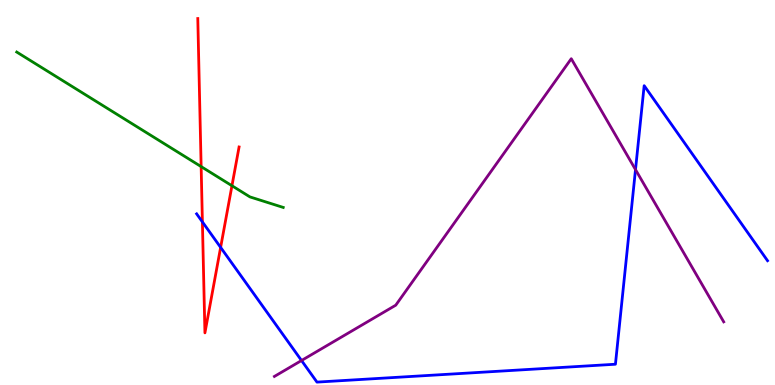[{'lines': ['blue', 'red'], 'intersections': [{'x': 2.61, 'y': 4.24}, {'x': 2.85, 'y': 3.57}]}, {'lines': ['green', 'red'], 'intersections': [{'x': 2.6, 'y': 5.67}, {'x': 2.99, 'y': 5.18}]}, {'lines': ['purple', 'red'], 'intersections': []}, {'lines': ['blue', 'green'], 'intersections': []}, {'lines': ['blue', 'purple'], 'intersections': [{'x': 3.89, 'y': 0.636}, {'x': 8.2, 'y': 5.59}]}, {'lines': ['green', 'purple'], 'intersections': []}]